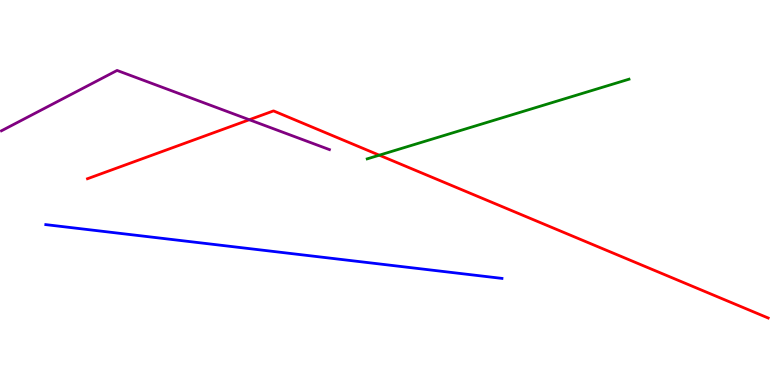[{'lines': ['blue', 'red'], 'intersections': []}, {'lines': ['green', 'red'], 'intersections': [{'x': 4.89, 'y': 5.97}]}, {'lines': ['purple', 'red'], 'intersections': [{'x': 3.22, 'y': 6.89}]}, {'lines': ['blue', 'green'], 'intersections': []}, {'lines': ['blue', 'purple'], 'intersections': []}, {'lines': ['green', 'purple'], 'intersections': []}]